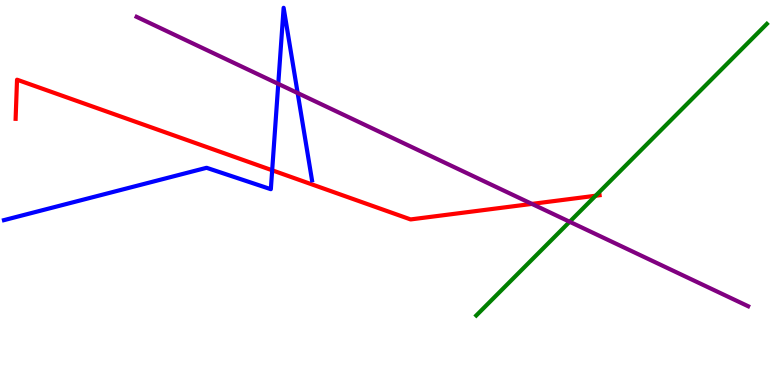[{'lines': ['blue', 'red'], 'intersections': [{'x': 3.51, 'y': 5.58}]}, {'lines': ['green', 'red'], 'intersections': [{'x': 7.69, 'y': 4.92}]}, {'lines': ['purple', 'red'], 'intersections': [{'x': 6.86, 'y': 4.7}]}, {'lines': ['blue', 'green'], 'intersections': []}, {'lines': ['blue', 'purple'], 'intersections': [{'x': 3.59, 'y': 7.82}, {'x': 3.84, 'y': 7.58}]}, {'lines': ['green', 'purple'], 'intersections': [{'x': 7.35, 'y': 4.24}]}]